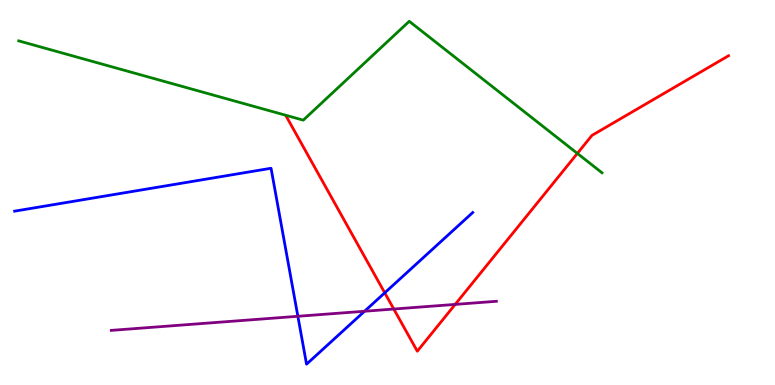[{'lines': ['blue', 'red'], 'intersections': [{'x': 4.96, 'y': 2.39}]}, {'lines': ['green', 'red'], 'intersections': [{'x': 7.45, 'y': 6.02}]}, {'lines': ['purple', 'red'], 'intersections': [{'x': 5.08, 'y': 1.97}, {'x': 5.87, 'y': 2.09}]}, {'lines': ['blue', 'green'], 'intersections': []}, {'lines': ['blue', 'purple'], 'intersections': [{'x': 3.84, 'y': 1.78}, {'x': 4.7, 'y': 1.92}]}, {'lines': ['green', 'purple'], 'intersections': []}]